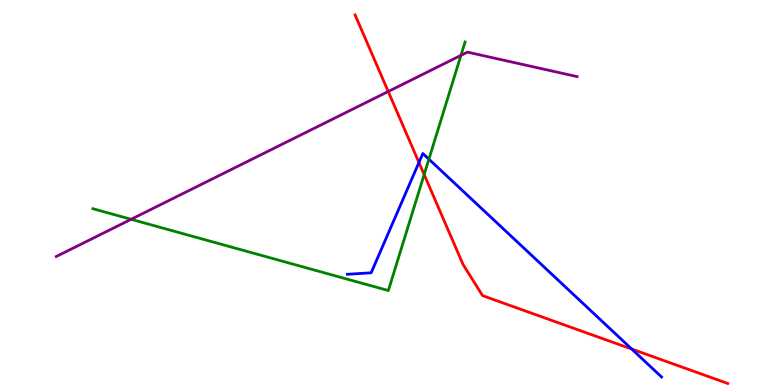[{'lines': ['blue', 'red'], 'intersections': [{'x': 5.41, 'y': 5.78}, {'x': 8.15, 'y': 0.933}]}, {'lines': ['green', 'red'], 'intersections': [{'x': 5.47, 'y': 5.47}]}, {'lines': ['purple', 'red'], 'intersections': [{'x': 5.01, 'y': 7.62}]}, {'lines': ['blue', 'green'], 'intersections': [{'x': 5.53, 'y': 5.87}]}, {'lines': ['blue', 'purple'], 'intersections': []}, {'lines': ['green', 'purple'], 'intersections': [{'x': 1.69, 'y': 4.3}, {'x': 5.95, 'y': 8.56}]}]